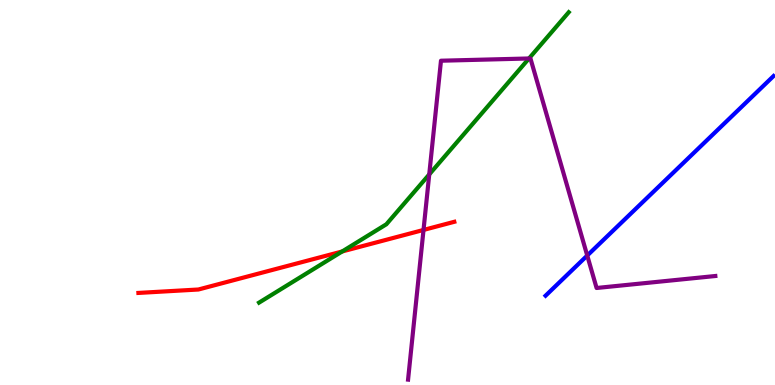[{'lines': ['blue', 'red'], 'intersections': []}, {'lines': ['green', 'red'], 'intersections': [{'x': 4.42, 'y': 3.47}]}, {'lines': ['purple', 'red'], 'intersections': [{'x': 5.46, 'y': 4.03}]}, {'lines': ['blue', 'green'], 'intersections': []}, {'lines': ['blue', 'purple'], 'intersections': [{'x': 7.58, 'y': 3.36}]}, {'lines': ['green', 'purple'], 'intersections': [{'x': 5.54, 'y': 5.47}, {'x': 6.83, 'y': 8.48}]}]